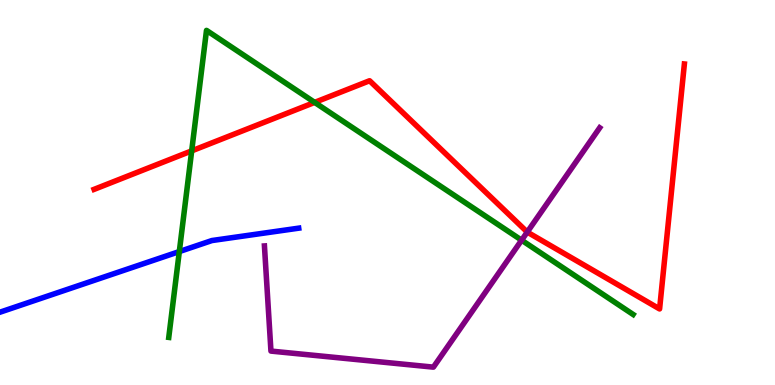[{'lines': ['blue', 'red'], 'intersections': []}, {'lines': ['green', 'red'], 'intersections': [{'x': 2.47, 'y': 6.08}, {'x': 4.06, 'y': 7.34}]}, {'lines': ['purple', 'red'], 'intersections': [{'x': 6.8, 'y': 3.97}]}, {'lines': ['blue', 'green'], 'intersections': [{'x': 2.31, 'y': 3.47}]}, {'lines': ['blue', 'purple'], 'intersections': []}, {'lines': ['green', 'purple'], 'intersections': [{'x': 6.73, 'y': 3.76}]}]